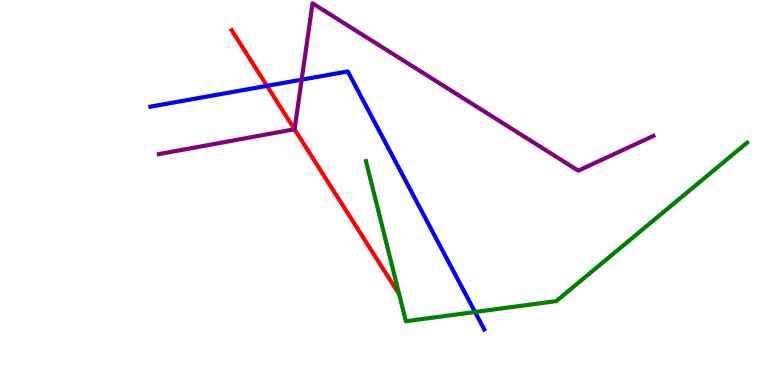[{'lines': ['blue', 'red'], 'intersections': [{'x': 3.44, 'y': 7.77}]}, {'lines': ['green', 'red'], 'intersections': []}, {'lines': ['purple', 'red'], 'intersections': [{'x': 3.8, 'y': 6.64}]}, {'lines': ['blue', 'green'], 'intersections': [{'x': 6.13, 'y': 1.9}]}, {'lines': ['blue', 'purple'], 'intersections': [{'x': 3.89, 'y': 7.93}]}, {'lines': ['green', 'purple'], 'intersections': []}]